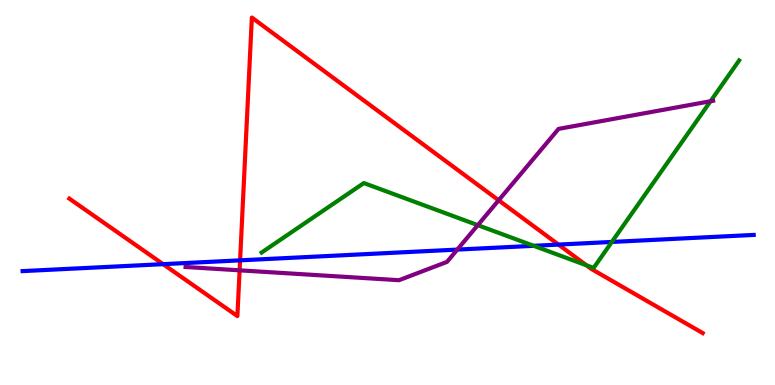[{'lines': ['blue', 'red'], 'intersections': [{'x': 2.1, 'y': 3.14}, {'x': 3.1, 'y': 3.24}, {'x': 7.21, 'y': 3.65}]}, {'lines': ['green', 'red'], 'intersections': [{'x': 7.57, 'y': 3.11}]}, {'lines': ['purple', 'red'], 'intersections': [{'x': 3.09, 'y': 2.98}, {'x': 6.43, 'y': 4.8}]}, {'lines': ['blue', 'green'], 'intersections': [{'x': 6.89, 'y': 3.62}, {'x': 7.89, 'y': 3.72}]}, {'lines': ['blue', 'purple'], 'intersections': [{'x': 5.9, 'y': 3.52}]}, {'lines': ['green', 'purple'], 'intersections': [{'x': 6.17, 'y': 4.15}, {'x': 9.17, 'y': 7.37}]}]